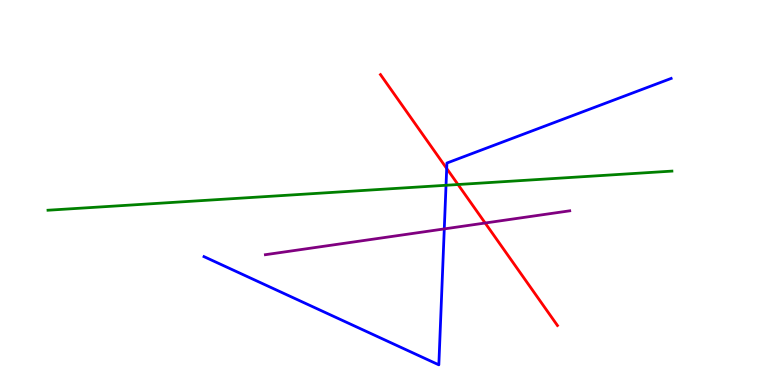[{'lines': ['blue', 'red'], 'intersections': [{'x': 5.76, 'y': 5.62}]}, {'lines': ['green', 'red'], 'intersections': [{'x': 5.91, 'y': 5.21}]}, {'lines': ['purple', 'red'], 'intersections': [{'x': 6.26, 'y': 4.21}]}, {'lines': ['blue', 'green'], 'intersections': [{'x': 5.76, 'y': 5.19}]}, {'lines': ['blue', 'purple'], 'intersections': [{'x': 5.73, 'y': 4.05}]}, {'lines': ['green', 'purple'], 'intersections': []}]